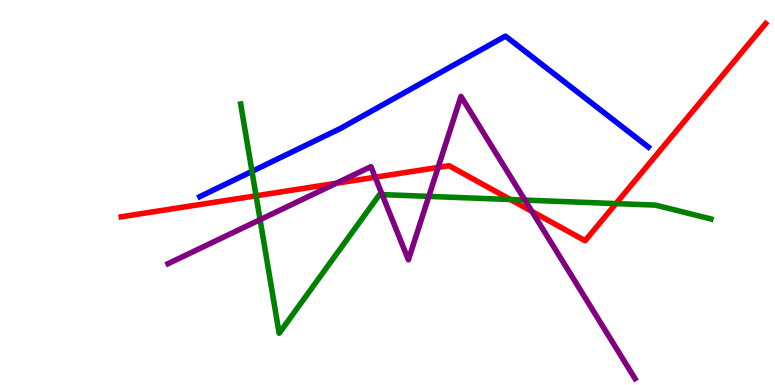[{'lines': ['blue', 'red'], 'intersections': []}, {'lines': ['green', 'red'], 'intersections': [{'x': 3.3, 'y': 4.91}, {'x': 6.59, 'y': 4.82}, {'x': 7.95, 'y': 4.71}]}, {'lines': ['purple', 'red'], 'intersections': [{'x': 4.34, 'y': 5.24}, {'x': 4.84, 'y': 5.4}, {'x': 5.65, 'y': 5.65}, {'x': 6.86, 'y': 4.51}]}, {'lines': ['blue', 'green'], 'intersections': [{'x': 3.25, 'y': 5.55}]}, {'lines': ['blue', 'purple'], 'intersections': []}, {'lines': ['green', 'purple'], 'intersections': [{'x': 3.36, 'y': 4.29}, {'x': 4.93, 'y': 4.95}, {'x': 5.53, 'y': 4.9}, {'x': 6.77, 'y': 4.8}]}]